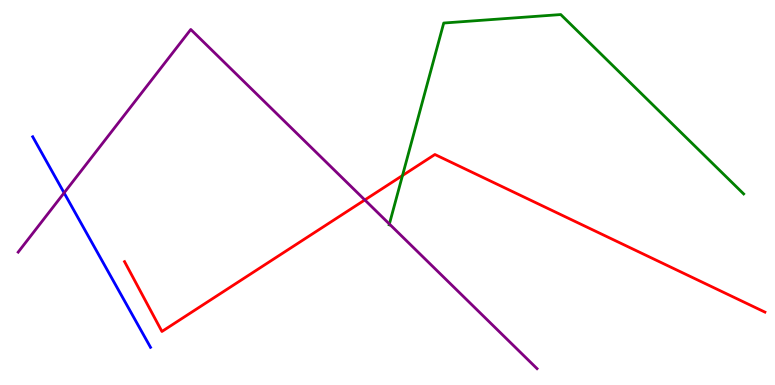[{'lines': ['blue', 'red'], 'intersections': []}, {'lines': ['green', 'red'], 'intersections': [{'x': 5.19, 'y': 5.44}]}, {'lines': ['purple', 'red'], 'intersections': [{'x': 4.71, 'y': 4.81}]}, {'lines': ['blue', 'green'], 'intersections': []}, {'lines': ['blue', 'purple'], 'intersections': [{'x': 0.827, 'y': 4.99}]}, {'lines': ['green', 'purple'], 'intersections': [{'x': 5.02, 'y': 4.18}]}]